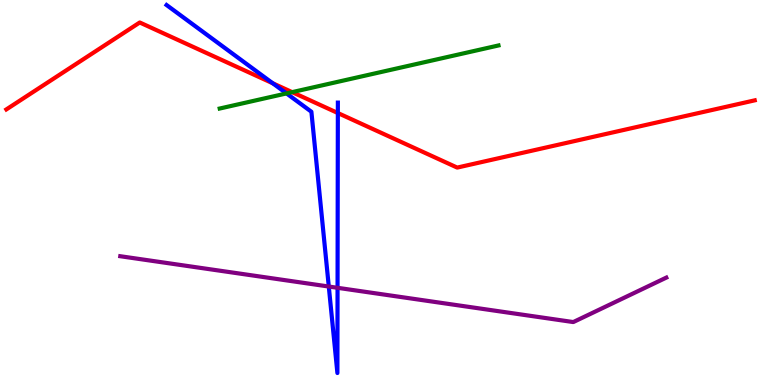[{'lines': ['blue', 'red'], 'intersections': [{'x': 3.52, 'y': 7.84}, {'x': 4.36, 'y': 7.06}]}, {'lines': ['green', 'red'], 'intersections': [{'x': 3.77, 'y': 7.61}]}, {'lines': ['purple', 'red'], 'intersections': []}, {'lines': ['blue', 'green'], 'intersections': [{'x': 3.7, 'y': 7.57}]}, {'lines': ['blue', 'purple'], 'intersections': [{'x': 4.24, 'y': 2.56}, {'x': 4.36, 'y': 2.52}]}, {'lines': ['green', 'purple'], 'intersections': []}]